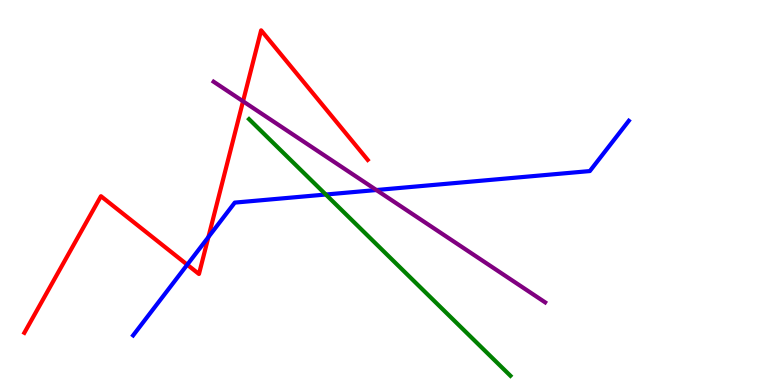[{'lines': ['blue', 'red'], 'intersections': [{'x': 2.42, 'y': 3.12}, {'x': 2.69, 'y': 3.84}]}, {'lines': ['green', 'red'], 'intersections': []}, {'lines': ['purple', 'red'], 'intersections': [{'x': 3.14, 'y': 7.37}]}, {'lines': ['blue', 'green'], 'intersections': [{'x': 4.2, 'y': 4.95}]}, {'lines': ['blue', 'purple'], 'intersections': [{'x': 4.86, 'y': 5.06}]}, {'lines': ['green', 'purple'], 'intersections': []}]